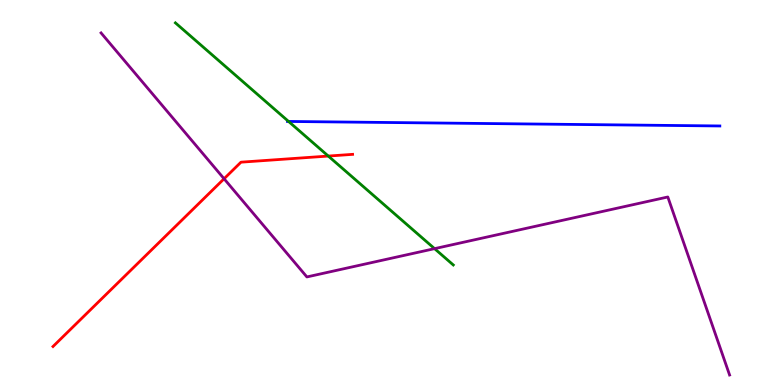[{'lines': ['blue', 'red'], 'intersections': []}, {'lines': ['green', 'red'], 'intersections': [{'x': 4.24, 'y': 5.95}]}, {'lines': ['purple', 'red'], 'intersections': [{'x': 2.89, 'y': 5.36}]}, {'lines': ['blue', 'green'], 'intersections': [{'x': 3.72, 'y': 6.85}]}, {'lines': ['blue', 'purple'], 'intersections': []}, {'lines': ['green', 'purple'], 'intersections': [{'x': 5.61, 'y': 3.54}]}]